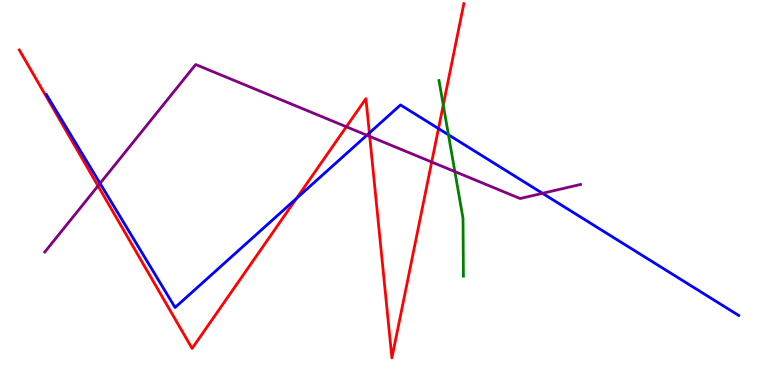[{'lines': ['blue', 'red'], 'intersections': [{'x': 3.83, 'y': 4.85}, {'x': 4.77, 'y': 6.55}, {'x': 5.66, 'y': 6.66}]}, {'lines': ['green', 'red'], 'intersections': [{'x': 5.72, 'y': 7.27}]}, {'lines': ['purple', 'red'], 'intersections': [{'x': 1.26, 'y': 5.17}, {'x': 4.47, 'y': 6.71}, {'x': 4.77, 'y': 6.46}, {'x': 5.57, 'y': 5.79}]}, {'lines': ['blue', 'green'], 'intersections': [{'x': 5.79, 'y': 6.5}]}, {'lines': ['blue', 'purple'], 'intersections': [{'x': 1.29, 'y': 5.24}, {'x': 4.73, 'y': 6.49}, {'x': 7.0, 'y': 4.98}]}, {'lines': ['green', 'purple'], 'intersections': [{'x': 5.87, 'y': 5.54}]}]